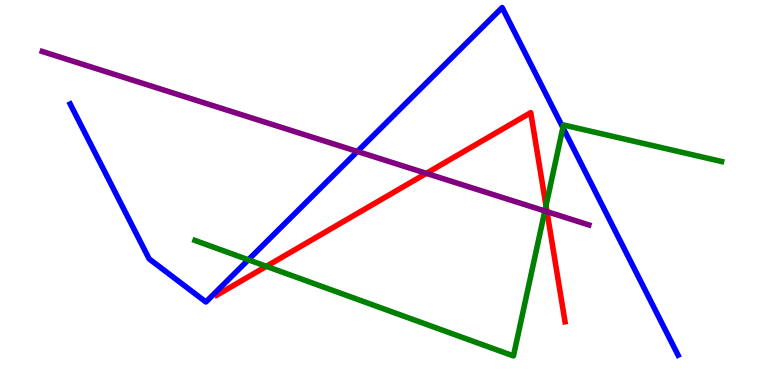[{'lines': ['blue', 'red'], 'intersections': []}, {'lines': ['green', 'red'], 'intersections': [{'x': 3.44, 'y': 3.08}, {'x': 7.05, 'y': 4.66}]}, {'lines': ['purple', 'red'], 'intersections': [{'x': 5.5, 'y': 5.5}, {'x': 7.06, 'y': 4.5}]}, {'lines': ['blue', 'green'], 'intersections': [{'x': 3.2, 'y': 3.25}, {'x': 7.26, 'y': 6.69}]}, {'lines': ['blue', 'purple'], 'intersections': [{'x': 4.61, 'y': 6.07}]}, {'lines': ['green', 'purple'], 'intersections': [{'x': 7.03, 'y': 4.52}]}]